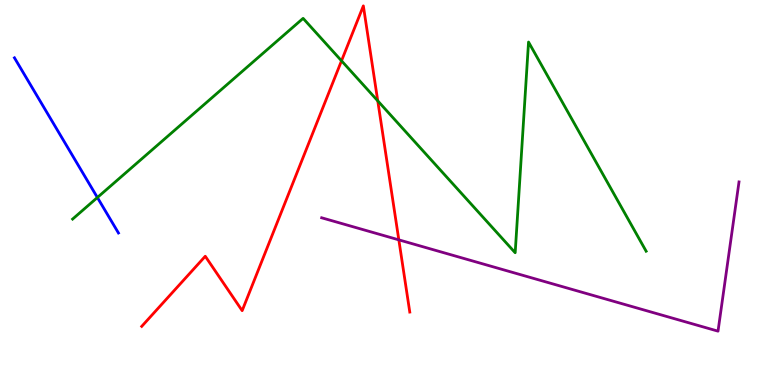[{'lines': ['blue', 'red'], 'intersections': []}, {'lines': ['green', 'red'], 'intersections': [{'x': 4.41, 'y': 8.42}, {'x': 4.87, 'y': 7.38}]}, {'lines': ['purple', 'red'], 'intersections': [{'x': 5.15, 'y': 3.77}]}, {'lines': ['blue', 'green'], 'intersections': [{'x': 1.26, 'y': 4.87}]}, {'lines': ['blue', 'purple'], 'intersections': []}, {'lines': ['green', 'purple'], 'intersections': []}]